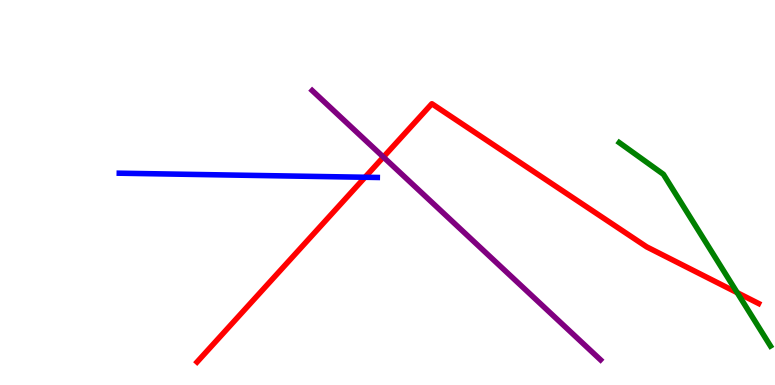[{'lines': ['blue', 'red'], 'intersections': [{'x': 4.71, 'y': 5.4}]}, {'lines': ['green', 'red'], 'intersections': [{'x': 9.51, 'y': 2.4}]}, {'lines': ['purple', 'red'], 'intersections': [{'x': 4.95, 'y': 5.92}]}, {'lines': ['blue', 'green'], 'intersections': []}, {'lines': ['blue', 'purple'], 'intersections': []}, {'lines': ['green', 'purple'], 'intersections': []}]